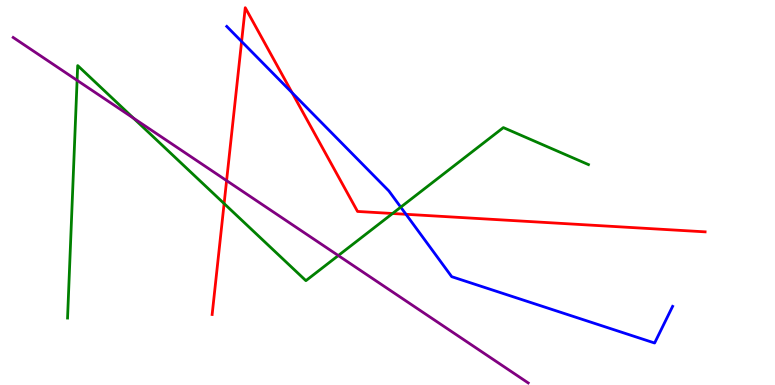[{'lines': ['blue', 'red'], 'intersections': [{'x': 3.12, 'y': 8.92}, {'x': 3.77, 'y': 7.59}, {'x': 5.24, 'y': 4.43}]}, {'lines': ['green', 'red'], 'intersections': [{'x': 2.89, 'y': 4.71}, {'x': 5.07, 'y': 4.45}]}, {'lines': ['purple', 'red'], 'intersections': [{'x': 2.92, 'y': 5.31}]}, {'lines': ['blue', 'green'], 'intersections': [{'x': 5.17, 'y': 4.62}]}, {'lines': ['blue', 'purple'], 'intersections': []}, {'lines': ['green', 'purple'], 'intersections': [{'x': 0.995, 'y': 7.91}, {'x': 1.72, 'y': 6.93}, {'x': 4.37, 'y': 3.36}]}]